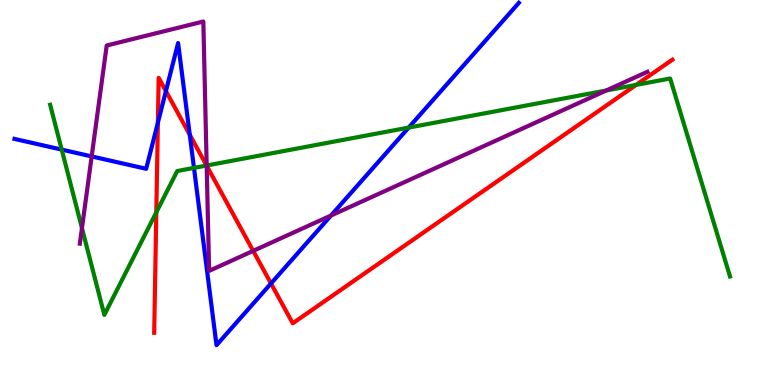[{'lines': ['blue', 'red'], 'intersections': [{'x': 2.04, 'y': 6.81}, {'x': 2.14, 'y': 7.63}, {'x': 2.45, 'y': 6.5}, {'x': 3.5, 'y': 2.64}]}, {'lines': ['green', 'red'], 'intersections': [{'x': 2.02, 'y': 4.49}, {'x': 2.67, 'y': 5.7}, {'x': 8.21, 'y': 7.8}]}, {'lines': ['purple', 'red'], 'intersections': [{'x': 2.67, 'y': 5.7}, {'x': 3.27, 'y': 3.48}]}, {'lines': ['blue', 'green'], 'intersections': [{'x': 0.796, 'y': 6.11}, {'x': 2.5, 'y': 5.64}, {'x': 5.27, 'y': 6.69}]}, {'lines': ['blue', 'purple'], 'intersections': [{'x': 1.18, 'y': 5.94}, {'x': 4.27, 'y': 4.4}]}, {'lines': ['green', 'purple'], 'intersections': [{'x': 1.06, 'y': 4.07}, {'x': 2.67, 'y': 5.7}, {'x': 7.82, 'y': 7.65}]}]